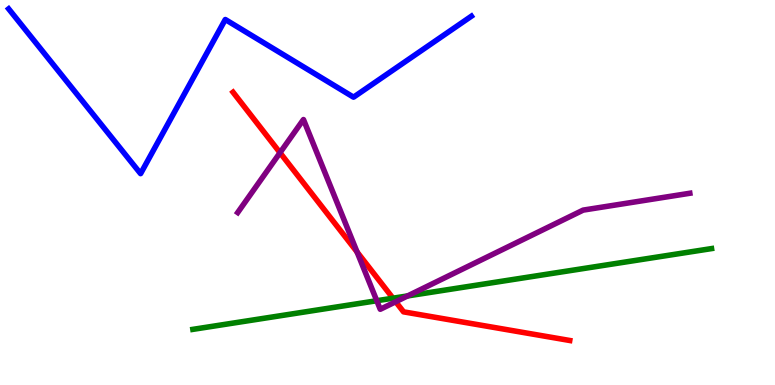[{'lines': ['blue', 'red'], 'intersections': []}, {'lines': ['green', 'red'], 'intersections': [{'x': 5.07, 'y': 2.25}]}, {'lines': ['purple', 'red'], 'intersections': [{'x': 3.61, 'y': 6.03}, {'x': 4.61, 'y': 3.46}, {'x': 5.11, 'y': 2.16}]}, {'lines': ['blue', 'green'], 'intersections': []}, {'lines': ['blue', 'purple'], 'intersections': []}, {'lines': ['green', 'purple'], 'intersections': [{'x': 4.86, 'y': 2.19}, {'x': 5.26, 'y': 2.31}]}]